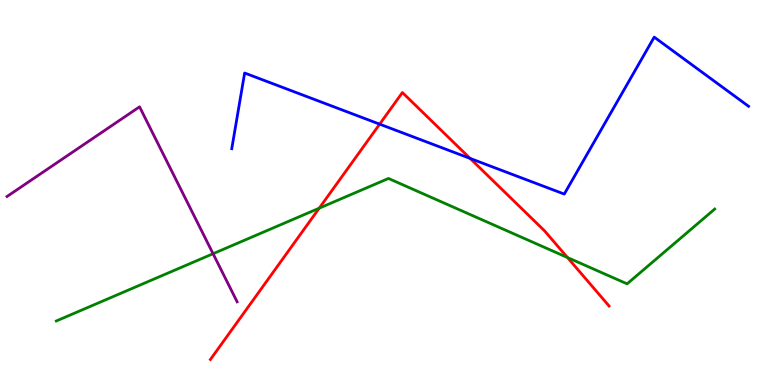[{'lines': ['blue', 'red'], 'intersections': [{'x': 4.9, 'y': 6.78}, {'x': 6.07, 'y': 5.89}]}, {'lines': ['green', 'red'], 'intersections': [{'x': 4.12, 'y': 4.59}, {'x': 7.32, 'y': 3.31}]}, {'lines': ['purple', 'red'], 'intersections': []}, {'lines': ['blue', 'green'], 'intersections': []}, {'lines': ['blue', 'purple'], 'intersections': []}, {'lines': ['green', 'purple'], 'intersections': [{'x': 2.75, 'y': 3.41}]}]